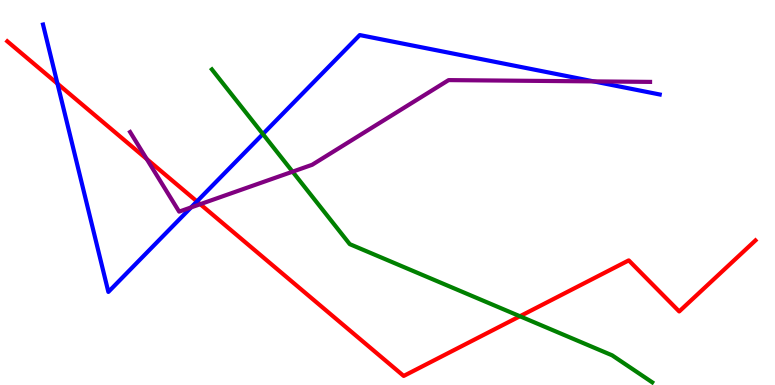[{'lines': ['blue', 'red'], 'intersections': [{'x': 0.742, 'y': 7.83}, {'x': 2.54, 'y': 4.77}]}, {'lines': ['green', 'red'], 'intersections': [{'x': 6.71, 'y': 1.79}]}, {'lines': ['purple', 'red'], 'intersections': [{'x': 1.89, 'y': 5.87}, {'x': 2.58, 'y': 4.7}]}, {'lines': ['blue', 'green'], 'intersections': [{'x': 3.39, 'y': 6.52}]}, {'lines': ['blue', 'purple'], 'intersections': [{'x': 2.47, 'y': 4.61}, {'x': 7.66, 'y': 7.89}]}, {'lines': ['green', 'purple'], 'intersections': [{'x': 3.78, 'y': 5.54}]}]